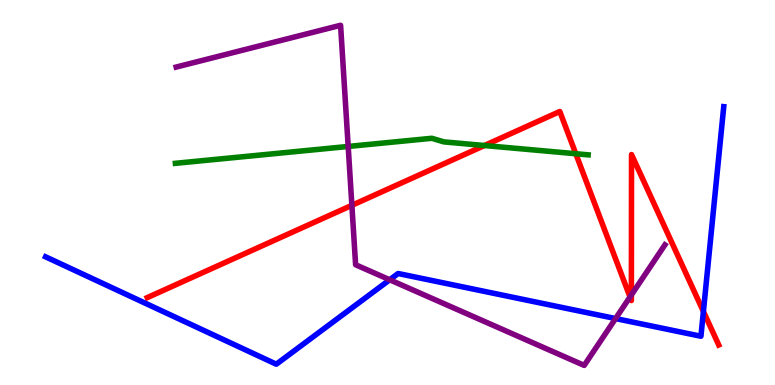[{'lines': ['blue', 'red'], 'intersections': [{'x': 9.08, 'y': 1.91}]}, {'lines': ['green', 'red'], 'intersections': [{'x': 6.25, 'y': 6.22}, {'x': 7.43, 'y': 6.01}]}, {'lines': ['purple', 'red'], 'intersections': [{'x': 4.54, 'y': 4.67}, {'x': 8.13, 'y': 2.29}, {'x': 8.15, 'y': 2.34}]}, {'lines': ['blue', 'green'], 'intersections': []}, {'lines': ['blue', 'purple'], 'intersections': [{'x': 5.03, 'y': 2.73}, {'x': 7.94, 'y': 1.73}]}, {'lines': ['green', 'purple'], 'intersections': [{'x': 4.49, 'y': 6.2}]}]